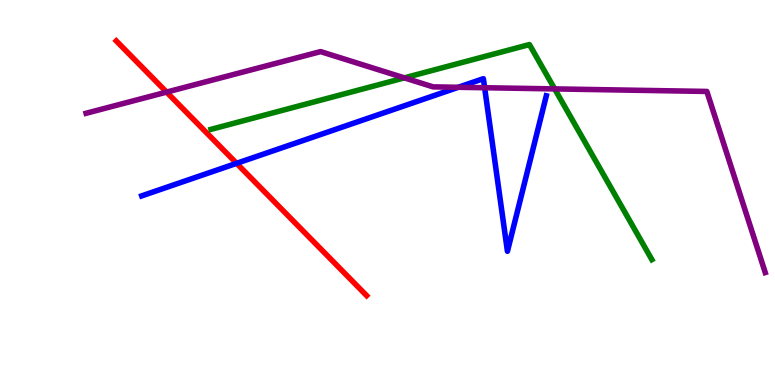[{'lines': ['blue', 'red'], 'intersections': [{'x': 3.05, 'y': 5.76}]}, {'lines': ['green', 'red'], 'intersections': []}, {'lines': ['purple', 'red'], 'intersections': [{'x': 2.15, 'y': 7.61}]}, {'lines': ['blue', 'green'], 'intersections': []}, {'lines': ['blue', 'purple'], 'intersections': [{'x': 5.91, 'y': 7.73}, {'x': 6.25, 'y': 7.72}]}, {'lines': ['green', 'purple'], 'intersections': [{'x': 5.22, 'y': 7.98}, {'x': 7.16, 'y': 7.69}]}]